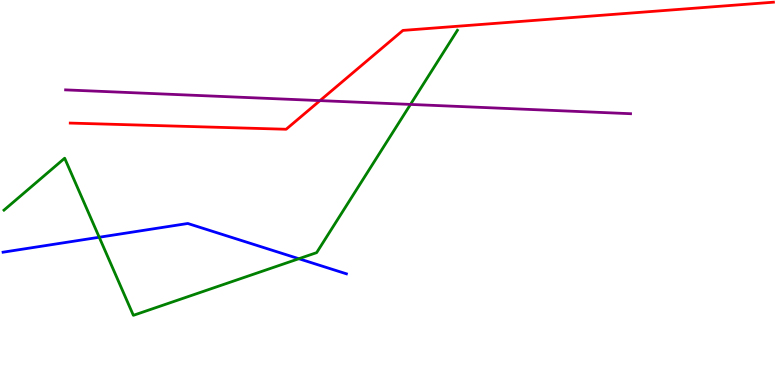[{'lines': ['blue', 'red'], 'intersections': []}, {'lines': ['green', 'red'], 'intersections': []}, {'lines': ['purple', 'red'], 'intersections': [{'x': 4.13, 'y': 7.39}]}, {'lines': ['blue', 'green'], 'intersections': [{'x': 1.28, 'y': 3.84}, {'x': 3.86, 'y': 3.28}]}, {'lines': ['blue', 'purple'], 'intersections': []}, {'lines': ['green', 'purple'], 'intersections': [{'x': 5.3, 'y': 7.29}]}]